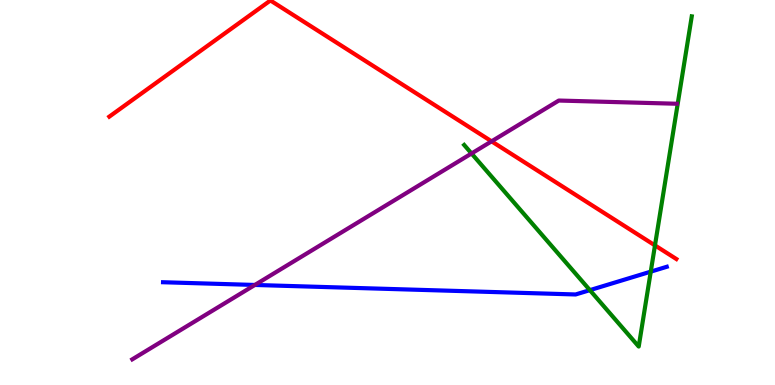[{'lines': ['blue', 'red'], 'intersections': []}, {'lines': ['green', 'red'], 'intersections': [{'x': 8.45, 'y': 3.63}]}, {'lines': ['purple', 'red'], 'intersections': [{'x': 6.34, 'y': 6.33}]}, {'lines': ['blue', 'green'], 'intersections': [{'x': 7.61, 'y': 2.46}, {'x': 8.4, 'y': 2.94}]}, {'lines': ['blue', 'purple'], 'intersections': [{'x': 3.29, 'y': 2.6}]}, {'lines': ['green', 'purple'], 'intersections': [{'x': 6.08, 'y': 6.01}]}]